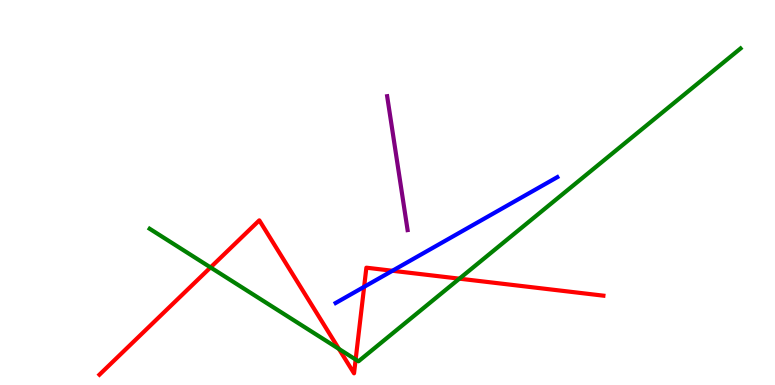[{'lines': ['blue', 'red'], 'intersections': [{'x': 4.7, 'y': 2.55}, {'x': 5.06, 'y': 2.97}]}, {'lines': ['green', 'red'], 'intersections': [{'x': 2.72, 'y': 3.05}, {'x': 4.37, 'y': 0.937}, {'x': 4.59, 'y': 0.661}, {'x': 5.93, 'y': 2.76}]}, {'lines': ['purple', 'red'], 'intersections': []}, {'lines': ['blue', 'green'], 'intersections': []}, {'lines': ['blue', 'purple'], 'intersections': []}, {'lines': ['green', 'purple'], 'intersections': []}]